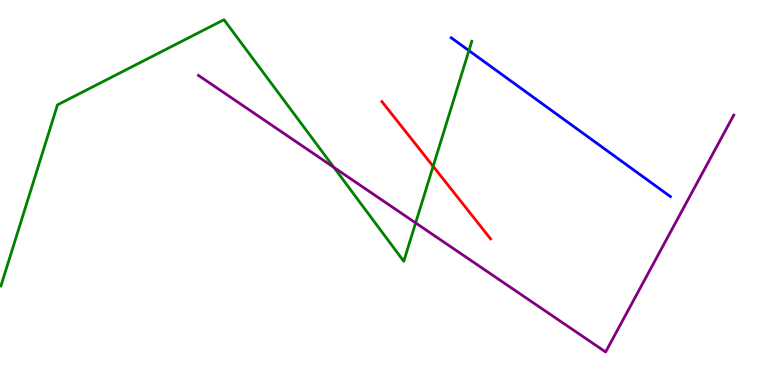[{'lines': ['blue', 'red'], 'intersections': []}, {'lines': ['green', 'red'], 'intersections': [{'x': 5.59, 'y': 5.68}]}, {'lines': ['purple', 'red'], 'intersections': []}, {'lines': ['blue', 'green'], 'intersections': [{'x': 6.05, 'y': 8.69}]}, {'lines': ['blue', 'purple'], 'intersections': []}, {'lines': ['green', 'purple'], 'intersections': [{'x': 4.31, 'y': 5.65}, {'x': 5.36, 'y': 4.21}]}]